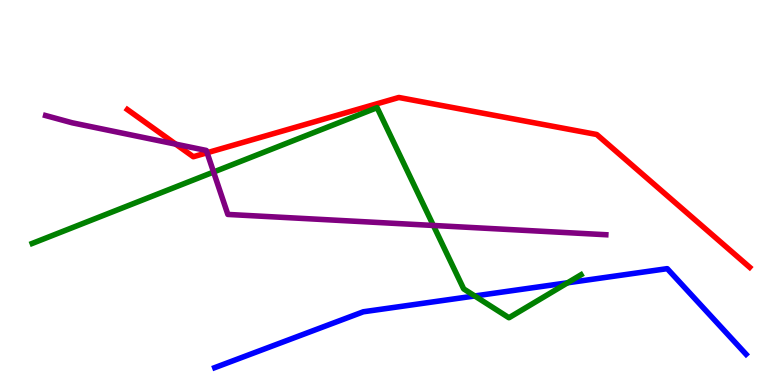[{'lines': ['blue', 'red'], 'intersections': []}, {'lines': ['green', 'red'], 'intersections': []}, {'lines': ['purple', 'red'], 'intersections': [{'x': 2.27, 'y': 6.26}, {'x': 2.67, 'y': 6.03}]}, {'lines': ['blue', 'green'], 'intersections': [{'x': 6.13, 'y': 2.31}, {'x': 7.32, 'y': 2.65}]}, {'lines': ['blue', 'purple'], 'intersections': []}, {'lines': ['green', 'purple'], 'intersections': [{'x': 2.76, 'y': 5.53}, {'x': 5.59, 'y': 4.14}]}]